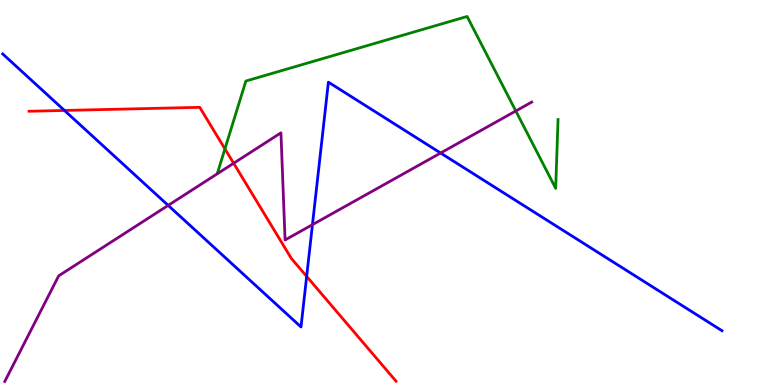[{'lines': ['blue', 'red'], 'intersections': [{'x': 0.831, 'y': 7.13}, {'x': 3.96, 'y': 2.82}]}, {'lines': ['green', 'red'], 'intersections': [{'x': 2.9, 'y': 6.13}]}, {'lines': ['purple', 'red'], 'intersections': [{'x': 3.01, 'y': 5.76}]}, {'lines': ['blue', 'green'], 'intersections': []}, {'lines': ['blue', 'purple'], 'intersections': [{'x': 2.17, 'y': 4.67}, {'x': 4.03, 'y': 4.16}, {'x': 5.69, 'y': 6.03}]}, {'lines': ['green', 'purple'], 'intersections': [{'x': 6.66, 'y': 7.12}]}]